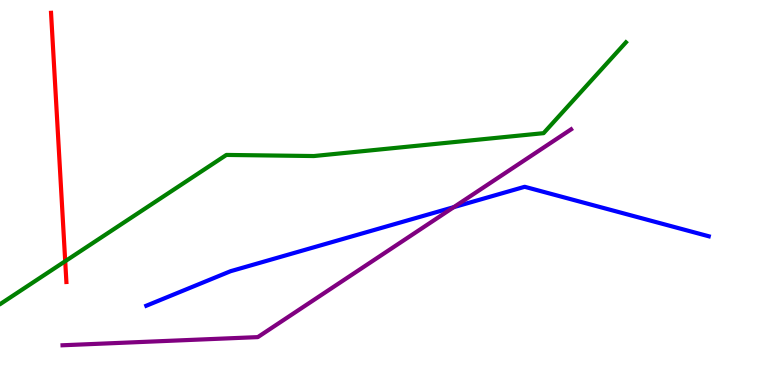[{'lines': ['blue', 'red'], 'intersections': []}, {'lines': ['green', 'red'], 'intersections': [{'x': 0.841, 'y': 3.22}]}, {'lines': ['purple', 'red'], 'intersections': []}, {'lines': ['blue', 'green'], 'intersections': []}, {'lines': ['blue', 'purple'], 'intersections': [{'x': 5.86, 'y': 4.62}]}, {'lines': ['green', 'purple'], 'intersections': []}]